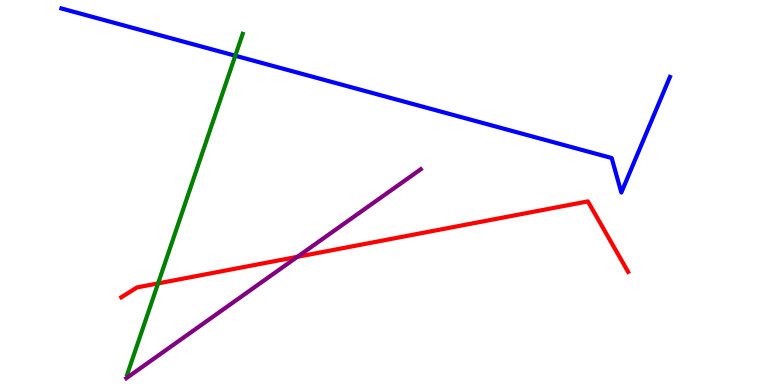[{'lines': ['blue', 'red'], 'intersections': []}, {'lines': ['green', 'red'], 'intersections': [{'x': 2.04, 'y': 2.64}]}, {'lines': ['purple', 'red'], 'intersections': [{'x': 3.84, 'y': 3.33}]}, {'lines': ['blue', 'green'], 'intersections': [{'x': 3.04, 'y': 8.55}]}, {'lines': ['blue', 'purple'], 'intersections': []}, {'lines': ['green', 'purple'], 'intersections': []}]